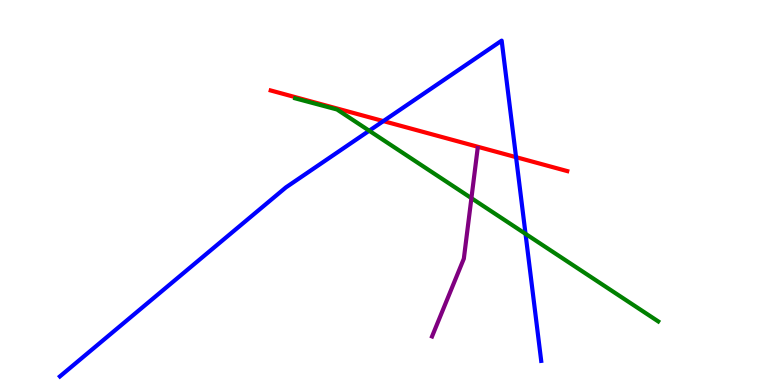[{'lines': ['blue', 'red'], 'intersections': [{'x': 4.95, 'y': 6.85}, {'x': 6.66, 'y': 5.92}]}, {'lines': ['green', 'red'], 'intersections': []}, {'lines': ['purple', 'red'], 'intersections': []}, {'lines': ['blue', 'green'], 'intersections': [{'x': 4.76, 'y': 6.6}, {'x': 6.78, 'y': 3.93}]}, {'lines': ['blue', 'purple'], 'intersections': []}, {'lines': ['green', 'purple'], 'intersections': [{'x': 6.08, 'y': 4.85}]}]